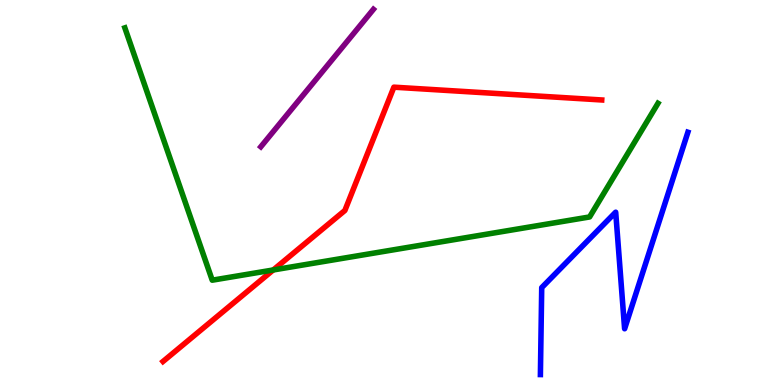[{'lines': ['blue', 'red'], 'intersections': []}, {'lines': ['green', 'red'], 'intersections': [{'x': 3.53, 'y': 2.99}]}, {'lines': ['purple', 'red'], 'intersections': []}, {'lines': ['blue', 'green'], 'intersections': []}, {'lines': ['blue', 'purple'], 'intersections': []}, {'lines': ['green', 'purple'], 'intersections': []}]